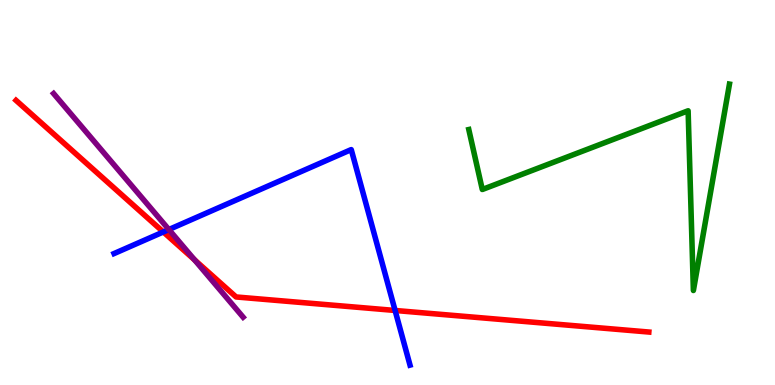[{'lines': ['blue', 'red'], 'intersections': [{'x': 2.11, 'y': 3.98}, {'x': 5.1, 'y': 1.94}]}, {'lines': ['green', 'red'], 'intersections': []}, {'lines': ['purple', 'red'], 'intersections': [{'x': 2.51, 'y': 3.25}]}, {'lines': ['blue', 'green'], 'intersections': []}, {'lines': ['blue', 'purple'], 'intersections': [{'x': 2.18, 'y': 4.04}]}, {'lines': ['green', 'purple'], 'intersections': []}]